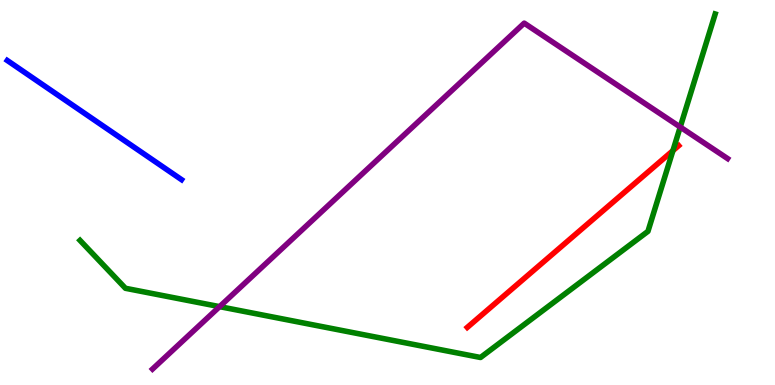[{'lines': ['blue', 'red'], 'intersections': []}, {'lines': ['green', 'red'], 'intersections': [{'x': 8.68, 'y': 6.09}]}, {'lines': ['purple', 'red'], 'intersections': []}, {'lines': ['blue', 'green'], 'intersections': []}, {'lines': ['blue', 'purple'], 'intersections': []}, {'lines': ['green', 'purple'], 'intersections': [{'x': 2.83, 'y': 2.04}, {'x': 8.78, 'y': 6.7}]}]